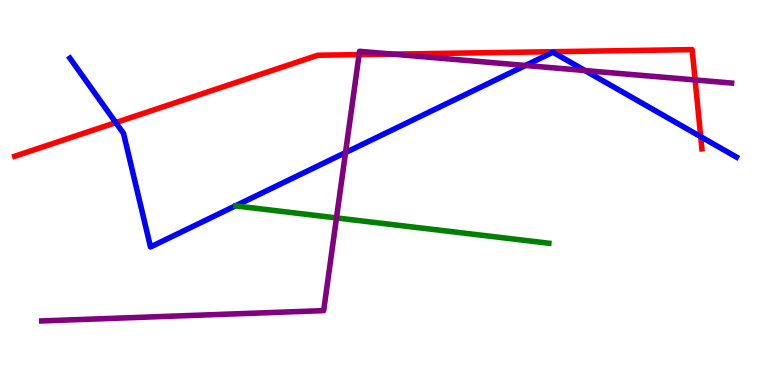[{'lines': ['blue', 'red'], 'intersections': [{'x': 1.49, 'y': 6.82}, {'x': 9.04, 'y': 6.45}]}, {'lines': ['green', 'red'], 'intersections': []}, {'lines': ['purple', 'red'], 'intersections': [{'x': 4.63, 'y': 8.58}, {'x': 5.06, 'y': 8.59}, {'x': 8.97, 'y': 7.92}]}, {'lines': ['blue', 'green'], 'intersections': []}, {'lines': ['blue', 'purple'], 'intersections': [{'x': 4.46, 'y': 6.04}, {'x': 6.78, 'y': 8.3}, {'x': 7.55, 'y': 8.17}]}, {'lines': ['green', 'purple'], 'intersections': [{'x': 4.34, 'y': 4.34}]}]